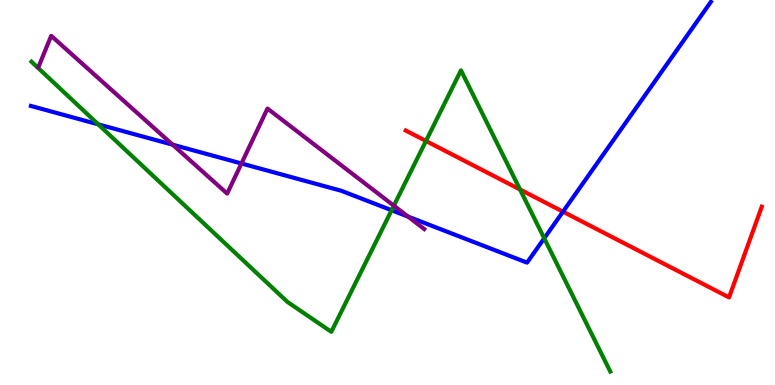[{'lines': ['blue', 'red'], 'intersections': [{'x': 7.26, 'y': 4.5}]}, {'lines': ['green', 'red'], 'intersections': [{'x': 5.5, 'y': 6.34}, {'x': 6.71, 'y': 5.08}]}, {'lines': ['purple', 'red'], 'intersections': []}, {'lines': ['blue', 'green'], 'intersections': [{'x': 1.27, 'y': 6.77}, {'x': 5.05, 'y': 4.54}, {'x': 7.02, 'y': 3.81}]}, {'lines': ['blue', 'purple'], 'intersections': [{'x': 2.23, 'y': 6.24}, {'x': 3.12, 'y': 5.75}, {'x': 5.27, 'y': 4.37}]}, {'lines': ['green', 'purple'], 'intersections': [{'x': 5.08, 'y': 4.66}]}]